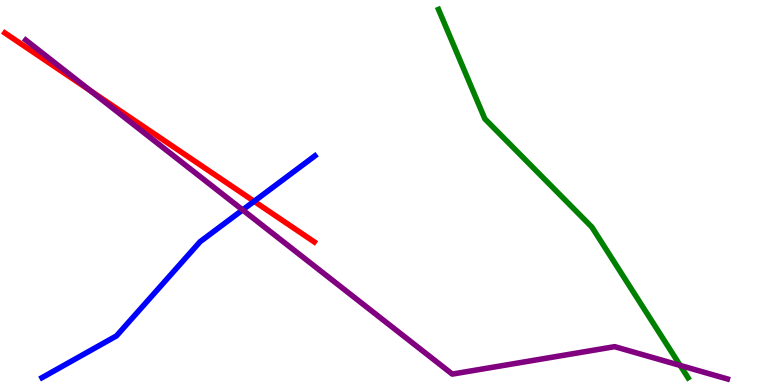[{'lines': ['blue', 'red'], 'intersections': [{'x': 3.28, 'y': 4.77}]}, {'lines': ['green', 'red'], 'intersections': []}, {'lines': ['purple', 'red'], 'intersections': [{'x': 1.17, 'y': 7.64}]}, {'lines': ['blue', 'green'], 'intersections': []}, {'lines': ['blue', 'purple'], 'intersections': [{'x': 3.13, 'y': 4.55}]}, {'lines': ['green', 'purple'], 'intersections': [{'x': 8.78, 'y': 0.508}]}]